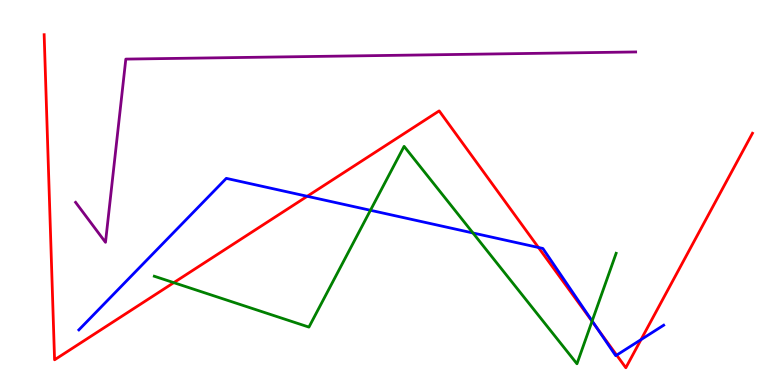[{'lines': ['blue', 'red'], 'intersections': [{'x': 3.96, 'y': 4.9}, {'x': 6.95, 'y': 3.57}, {'x': 7.7, 'y': 1.49}, {'x': 7.96, 'y': 0.776}, {'x': 8.27, 'y': 1.18}]}, {'lines': ['green', 'red'], 'intersections': [{'x': 2.24, 'y': 2.66}, {'x': 7.64, 'y': 1.66}]}, {'lines': ['purple', 'red'], 'intersections': []}, {'lines': ['blue', 'green'], 'intersections': [{'x': 4.78, 'y': 4.54}, {'x': 6.1, 'y': 3.95}, {'x': 7.64, 'y': 1.66}]}, {'lines': ['blue', 'purple'], 'intersections': []}, {'lines': ['green', 'purple'], 'intersections': []}]